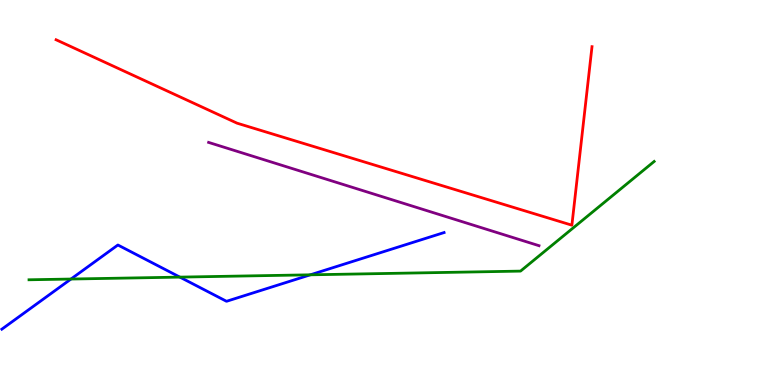[{'lines': ['blue', 'red'], 'intersections': []}, {'lines': ['green', 'red'], 'intersections': []}, {'lines': ['purple', 'red'], 'intersections': []}, {'lines': ['blue', 'green'], 'intersections': [{'x': 0.916, 'y': 2.75}, {'x': 2.32, 'y': 2.8}, {'x': 4.0, 'y': 2.86}]}, {'lines': ['blue', 'purple'], 'intersections': []}, {'lines': ['green', 'purple'], 'intersections': []}]